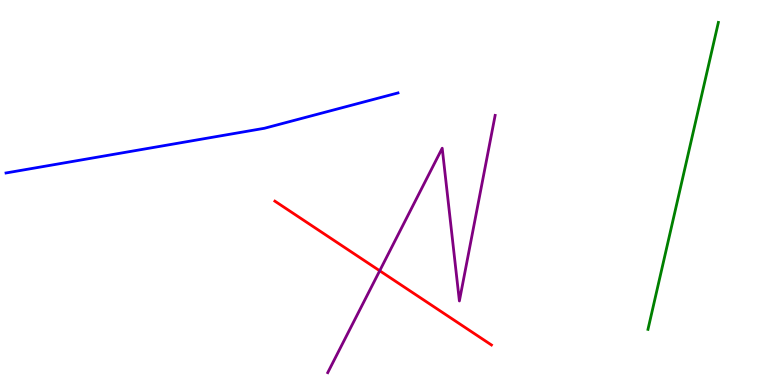[{'lines': ['blue', 'red'], 'intersections': []}, {'lines': ['green', 'red'], 'intersections': []}, {'lines': ['purple', 'red'], 'intersections': [{'x': 4.9, 'y': 2.97}]}, {'lines': ['blue', 'green'], 'intersections': []}, {'lines': ['blue', 'purple'], 'intersections': []}, {'lines': ['green', 'purple'], 'intersections': []}]